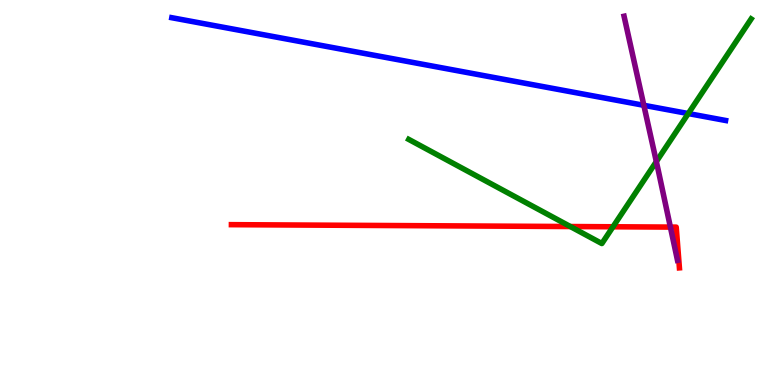[{'lines': ['blue', 'red'], 'intersections': []}, {'lines': ['green', 'red'], 'intersections': [{'x': 7.36, 'y': 4.12}, {'x': 7.91, 'y': 4.11}]}, {'lines': ['purple', 'red'], 'intersections': [{'x': 8.65, 'y': 4.1}]}, {'lines': ['blue', 'green'], 'intersections': [{'x': 8.88, 'y': 7.05}]}, {'lines': ['blue', 'purple'], 'intersections': [{'x': 8.31, 'y': 7.26}]}, {'lines': ['green', 'purple'], 'intersections': [{'x': 8.47, 'y': 5.8}]}]